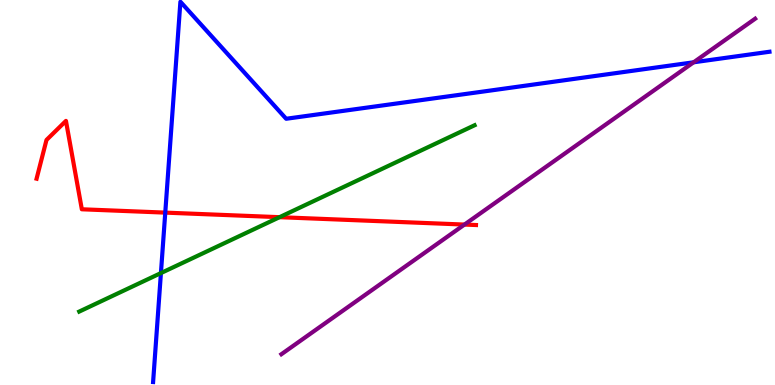[{'lines': ['blue', 'red'], 'intersections': [{'x': 2.13, 'y': 4.48}]}, {'lines': ['green', 'red'], 'intersections': [{'x': 3.61, 'y': 4.36}]}, {'lines': ['purple', 'red'], 'intersections': [{'x': 5.99, 'y': 4.17}]}, {'lines': ['blue', 'green'], 'intersections': [{'x': 2.08, 'y': 2.91}]}, {'lines': ['blue', 'purple'], 'intersections': [{'x': 8.95, 'y': 8.38}]}, {'lines': ['green', 'purple'], 'intersections': []}]